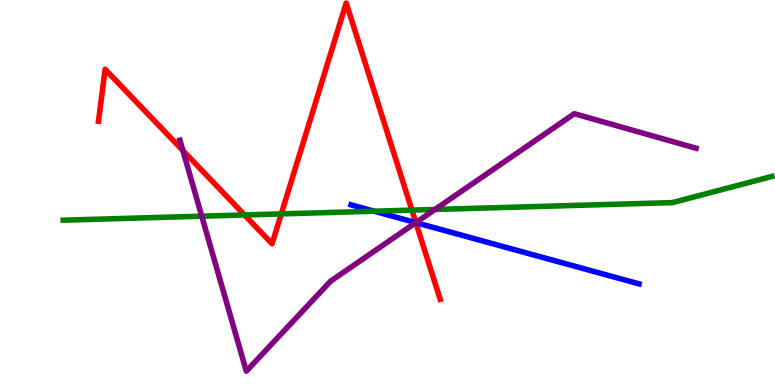[{'lines': ['blue', 'red'], 'intersections': [{'x': 5.37, 'y': 4.22}]}, {'lines': ['green', 'red'], 'intersections': [{'x': 3.16, 'y': 4.42}, {'x': 3.63, 'y': 4.44}, {'x': 5.31, 'y': 4.54}]}, {'lines': ['purple', 'red'], 'intersections': [{'x': 2.36, 'y': 6.09}, {'x': 5.37, 'y': 4.22}]}, {'lines': ['blue', 'green'], 'intersections': [{'x': 4.83, 'y': 4.51}]}, {'lines': ['blue', 'purple'], 'intersections': [{'x': 5.37, 'y': 4.22}]}, {'lines': ['green', 'purple'], 'intersections': [{'x': 2.6, 'y': 4.38}, {'x': 5.61, 'y': 4.56}]}]